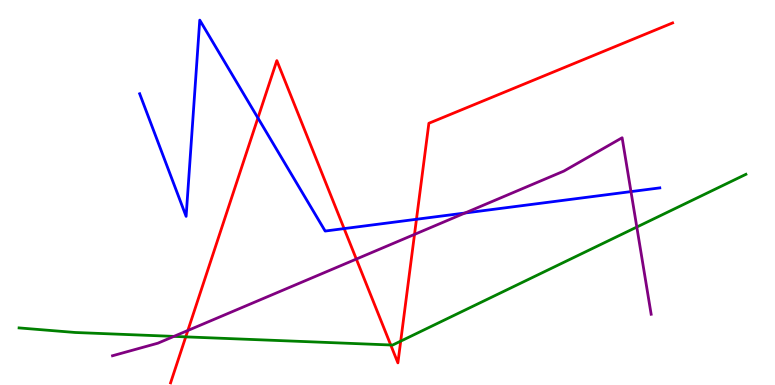[{'lines': ['blue', 'red'], 'intersections': [{'x': 3.33, 'y': 6.94}, {'x': 4.44, 'y': 4.06}, {'x': 5.37, 'y': 4.3}]}, {'lines': ['green', 'red'], 'intersections': [{'x': 2.4, 'y': 1.25}, {'x': 5.04, 'y': 1.04}, {'x': 5.17, 'y': 1.14}]}, {'lines': ['purple', 'red'], 'intersections': [{'x': 2.42, 'y': 1.42}, {'x': 4.6, 'y': 3.27}, {'x': 5.35, 'y': 3.91}]}, {'lines': ['blue', 'green'], 'intersections': []}, {'lines': ['blue', 'purple'], 'intersections': [{'x': 6.0, 'y': 4.47}, {'x': 8.14, 'y': 5.02}]}, {'lines': ['green', 'purple'], 'intersections': [{'x': 2.24, 'y': 1.26}, {'x': 8.22, 'y': 4.1}]}]